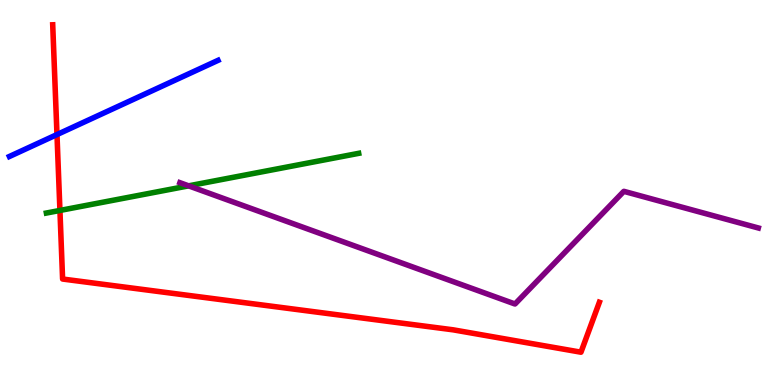[{'lines': ['blue', 'red'], 'intersections': [{'x': 0.735, 'y': 6.5}]}, {'lines': ['green', 'red'], 'intersections': [{'x': 0.773, 'y': 4.53}]}, {'lines': ['purple', 'red'], 'intersections': []}, {'lines': ['blue', 'green'], 'intersections': []}, {'lines': ['blue', 'purple'], 'intersections': []}, {'lines': ['green', 'purple'], 'intersections': [{'x': 2.43, 'y': 5.17}]}]